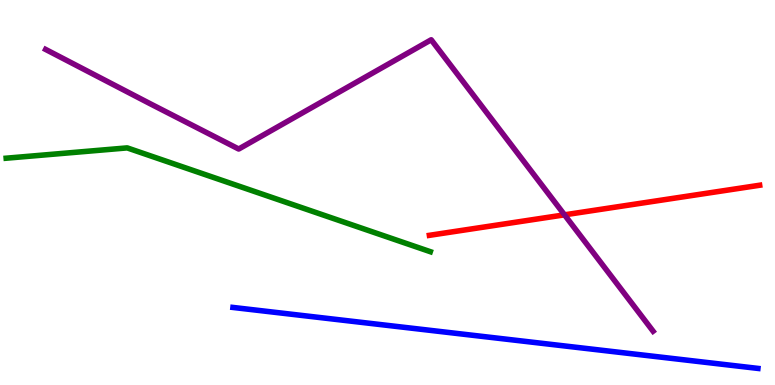[{'lines': ['blue', 'red'], 'intersections': []}, {'lines': ['green', 'red'], 'intersections': []}, {'lines': ['purple', 'red'], 'intersections': [{'x': 7.28, 'y': 4.42}]}, {'lines': ['blue', 'green'], 'intersections': []}, {'lines': ['blue', 'purple'], 'intersections': []}, {'lines': ['green', 'purple'], 'intersections': []}]